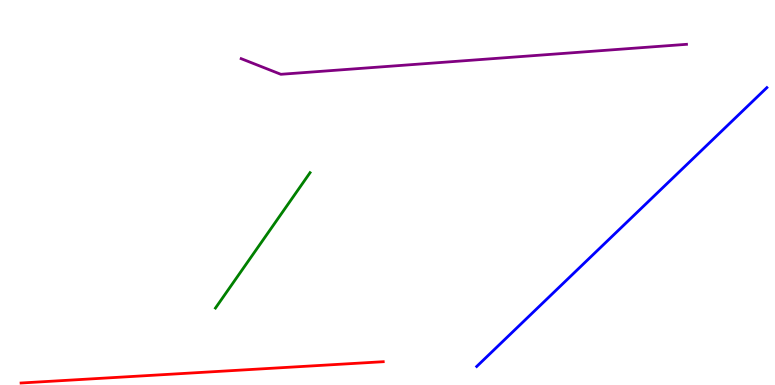[{'lines': ['blue', 'red'], 'intersections': []}, {'lines': ['green', 'red'], 'intersections': []}, {'lines': ['purple', 'red'], 'intersections': []}, {'lines': ['blue', 'green'], 'intersections': []}, {'lines': ['blue', 'purple'], 'intersections': []}, {'lines': ['green', 'purple'], 'intersections': []}]